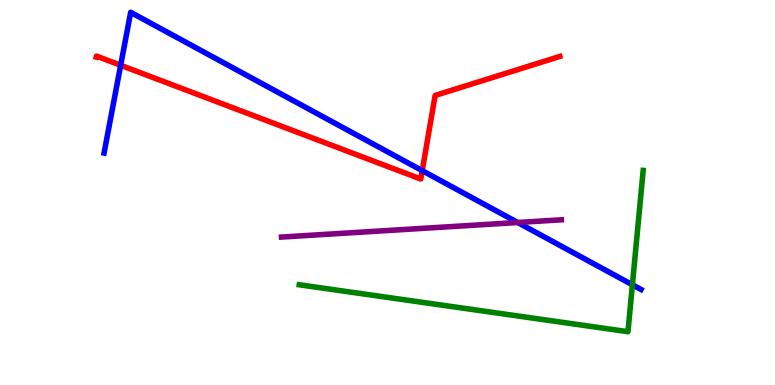[{'lines': ['blue', 'red'], 'intersections': [{'x': 1.56, 'y': 8.3}, {'x': 5.45, 'y': 5.57}]}, {'lines': ['green', 'red'], 'intersections': []}, {'lines': ['purple', 'red'], 'intersections': []}, {'lines': ['blue', 'green'], 'intersections': [{'x': 8.16, 'y': 2.6}]}, {'lines': ['blue', 'purple'], 'intersections': [{'x': 6.68, 'y': 4.22}]}, {'lines': ['green', 'purple'], 'intersections': []}]